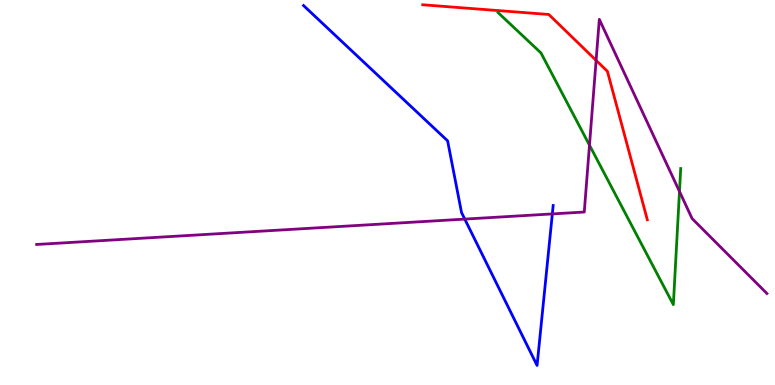[{'lines': ['blue', 'red'], 'intersections': []}, {'lines': ['green', 'red'], 'intersections': []}, {'lines': ['purple', 'red'], 'intersections': [{'x': 7.69, 'y': 8.43}]}, {'lines': ['blue', 'green'], 'intersections': []}, {'lines': ['blue', 'purple'], 'intersections': [{'x': 6.0, 'y': 4.31}, {'x': 7.13, 'y': 4.44}]}, {'lines': ['green', 'purple'], 'intersections': [{'x': 7.61, 'y': 6.23}, {'x': 8.77, 'y': 5.03}]}]